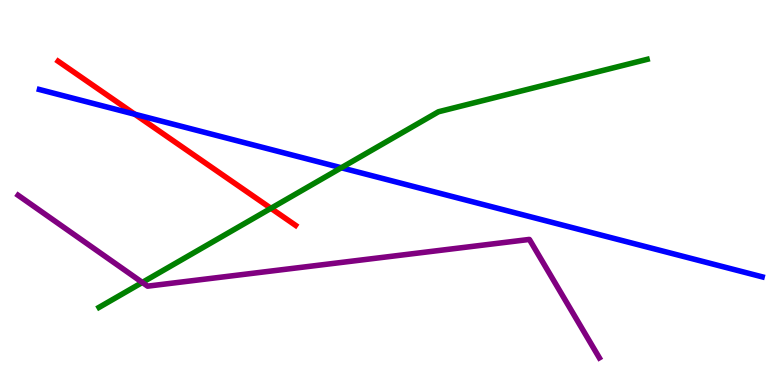[{'lines': ['blue', 'red'], 'intersections': [{'x': 1.74, 'y': 7.03}]}, {'lines': ['green', 'red'], 'intersections': [{'x': 3.5, 'y': 4.59}]}, {'lines': ['purple', 'red'], 'intersections': []}, {'lines': ['blue', 'green'], 'intersections': [{'x': 4.4, 'y': 5.64}]}, {'lines': ['blue', 'purple'], 'intersections': []}, {'lines': ['green', 'purple'], 'intersections': [{'x': 1.84, 'y': 2.66}]}]